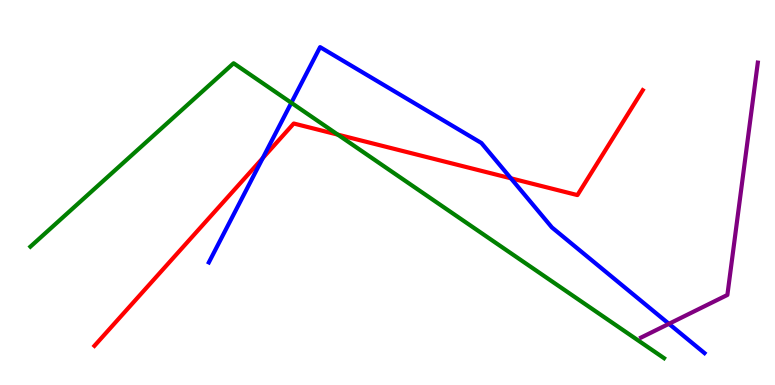[{'lines': ['blue', 'red'], 'intersections': [{'x': 3.39, 'y': 5.89}, {'x': 6.59, 'y': 5.37}]}, {'lines': ['green', 'red'], 'intersections': [{'x': 4.36, 'y': 6.5}]}, {'lines': ['purple', 'red'], 'intersections': []}, {'lines': ['blue', 'green'], 'intersections': [{'x': 3.76, 'y': 7.33}]}, {'lines': ['blue', 'purple'], 'intersections': [{'x': 8.63, 'y': 1.59}]}, {'lines': ['green', 'purple'], 'intersections': []}]